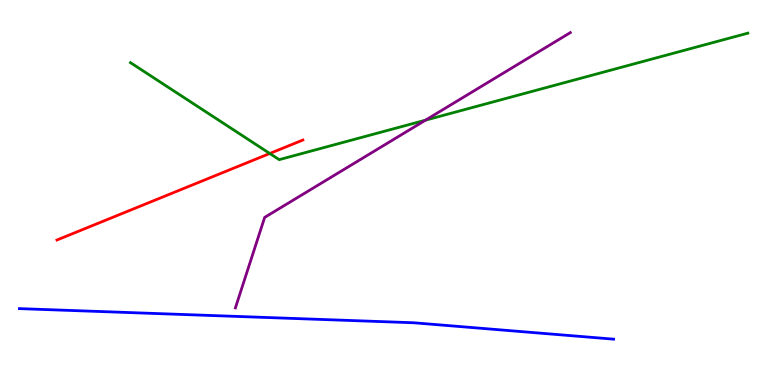[{'lines': ['blue', 'red'], 'intersections': []}, {'lines': ['green', 'red'], 'intersections': [{'x': 3.48, 'y': 6.01}]}, {'lines': ['purple', 'red'], 'intersections': []}, {'lines': ['blue', 'green'], 'intersections': []}, {'lines': ['blue', 'purple'], 'intersections': []}, {'lines': ['green', 'purple'], 'intersections': [{'x': 5.49, 'y': 6.88}]}]